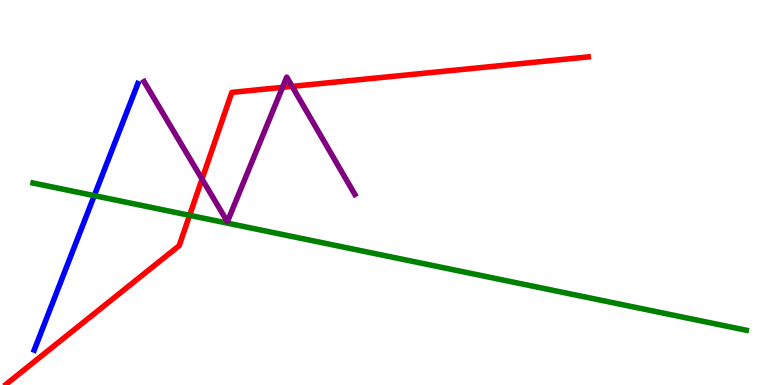[{'lines': ['blue', 'red'], 'intersections': []}, {'lines': ['green', 'red'], 'intersections': [{'x': 2.45, 'y': 4.41}]}, {'lines': ['purple', 'red'], 'intersections': [{'x': 2.61, 'y': 5.35}, {'x': 3.65, 'y': 7.73}, {'x': 3.77, 'y': 7.76}]}, {'lines': ['blue', 'green'], 'intersections': [{'x': 1.22, 'y': 4.92}]}, {'lines': ['blue', 'purple'], 'intersections': []}, {'lines': ['green', 'purple'], 'intersections': []}]